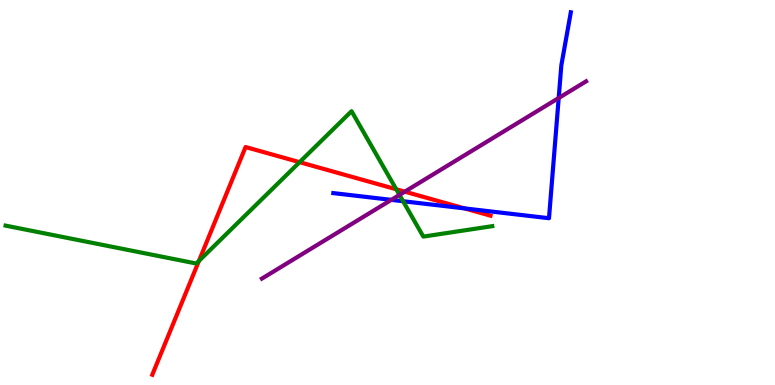[{'lines': ['blue', 'red'], 'intersections': [{'x': 5.99, 'y': 4.59}]}, {'lines': ['green', 'red'], 'intersections': [{'x': 2.57, 'y': 3.22}, {'x': 3.87, 'y': 5.79}, {'x': 5.11, 'y': 5.08}]}, {'lines': ['purple', 'red'], 'intersections': [{'x': 5.22, 'y': 5.02}]}, {'lines': ['blue', 'green'], 'intersections': [{'x': 5.2, 'y': 4.77}]}, {'lines': ['blue', 'purple'], 'intersections': [{'x': 5.05, 'y': 4.81}, {'x': 7.21, 'y': 7.45}]}, {'lines': ['green', 'purple'], 'intersections': [{'x': 5.15, 'y': 4.94}]}]